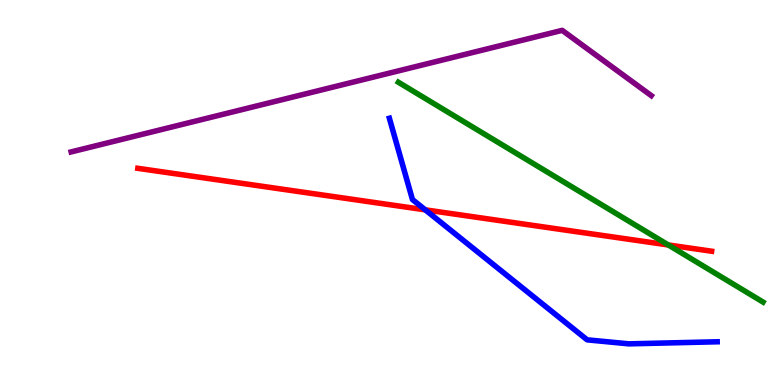[{'lines': ['blue', 'red'], 'intersections': [{'x': 5.49, 'y': 4.55}]}, {'lines': ['green', 'red'], 'intersections': [{'x': 8.62, 'y': 3.64}]}, {'lines': ['purple', 'red'], 'intersections': []}, {'lines': ['blue', 'green'], 'intersections': []}, {'lines': ['blue', 'purple'], 'intersections': []}, {'lines': ['green', 'purple'], 'intersections': []}]